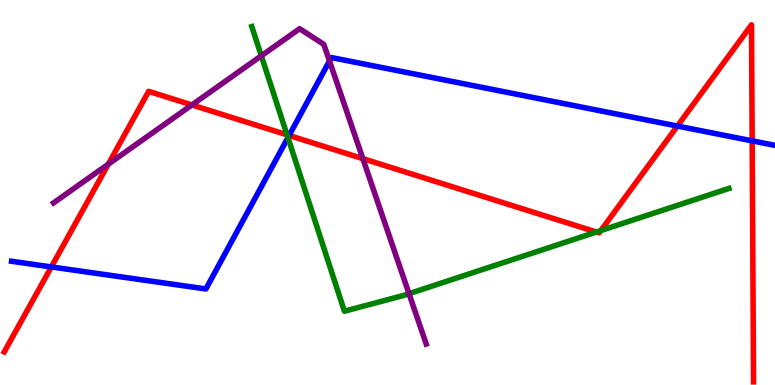[{'lines': ['blue', 'red'], 'intersections': [{'x': 0.662, 'y': 3.07}, {'x': 3.73, 'y': 6.48}, {'x': 8.74, 'y': 6.73}, {'x': 9.71, 'y': 6.34}]}, {'lines': ['green', 'red'], 'intersections': [{'x': 3.7, 'y': 6.5}, {'x': 7.7, 'y': 3.97}, {'x': 7.75, 'y': 4.01}]}, {'lines': ['purple', 'red'], 'intersections': [{'x': 1.4, 'y': 5.74}, {'x': 2.48, 'y': 7.27}, {'x': 4.68, 'y': 5.88}]}, {'lines': ['blue', 'green'], 'intersections': [{'x': 3.72, 'y': 6.42}]}, {'lines': ['blue', 'purple'], 'intersections': [{'x': 4.25, 'y': 8.42}]}, {'lines': ['green', 'purple'], 'intersections': [{'x': 3.37, 'y': 8.55}, {'x': 5.28, 'y': 2.37}]}]